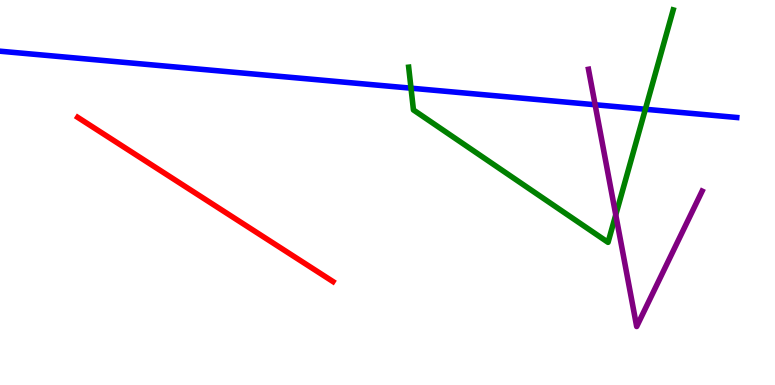[{'lines': ['blue', 'red'], 'intersections': []}, {'lines': ['green', 'red'], 'intersections': []}, {'lines': ['purple', 'red'], 'intersections': []}, {'lines': ['blue', 'green'], 'intersections': [{'x': 5.3, 'y': 7.71}, {'x': 8.33, 'y': 7.16}]}, {'lines': ['blue', 'purple'], 'intersections': [{'x': 7.68, 'y': 7.28}]}, {'lines': ['green', 'purple'], 'intersections': [{'x': 7.95, 'y': 4.42}]}]